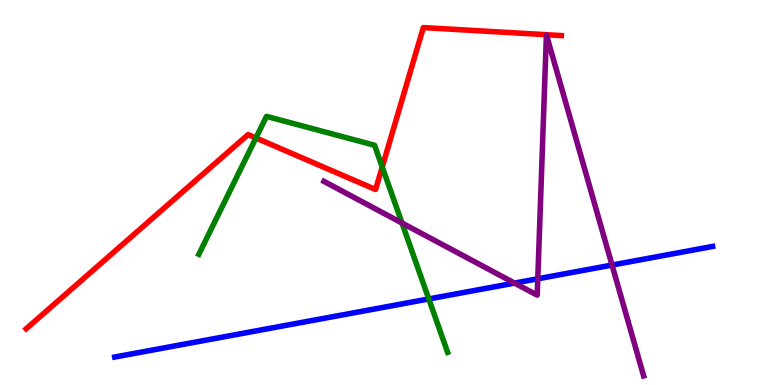[{'lines': ['blue', 'red'], 'intersections': []}, {'lines': ['green', 'red'], 'intersections': [{'x': 3.3, 'y': 6.42}, {'x': 4.93, 'y': 5.66}]}, {'lines': ['purple', 'red'], 'intersections': []}, {'lines': ['blue', 'green'], 'intersections': [{'x': 5.53, 'y': 2.24}]}, {'lines': ['blue', 'purple'], 'intersections': [{'x': 6.64, 'y': 2.65}, {'x': 6.94, 'y': 2.76}, {'x': 7.9, 'y': 3.12}]}, {'lines': ['green', 'purple'], 'intersections': [{'x': 5.19, 'y': 4.21}]}]